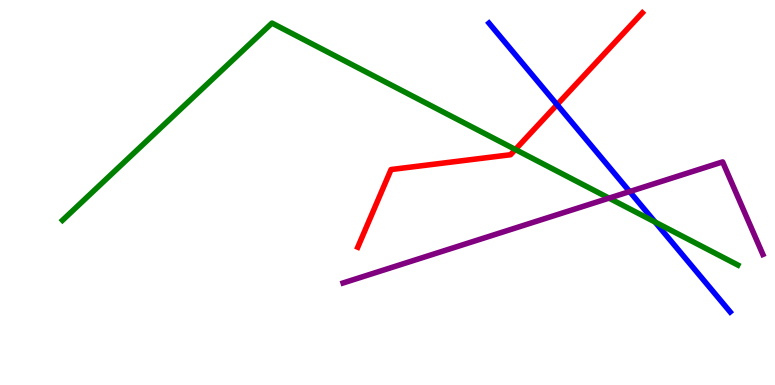[{'lines': ['blue', 'red'], 'intersections': [{'x': 7.19, 'y': 7.28}]}, {'lines': ['green', 'red'], 'intersections': [{'x': 6.65, 'y': 6.12}]}, {'lines': ['purple', 'red'], 'intersections': []}, {'lines': ['blue', 'green'], 'intersections': [{'x': 8.45, 'y': 4.23}]}, {'lines': ['blue', 'purple'], 'intersections': [{'x': 8.12, 'y': 5.02}]}, {'lines': ['green', 'purple'], 'intersections': [{'x': 7.86, 'y': 4.85}]}]